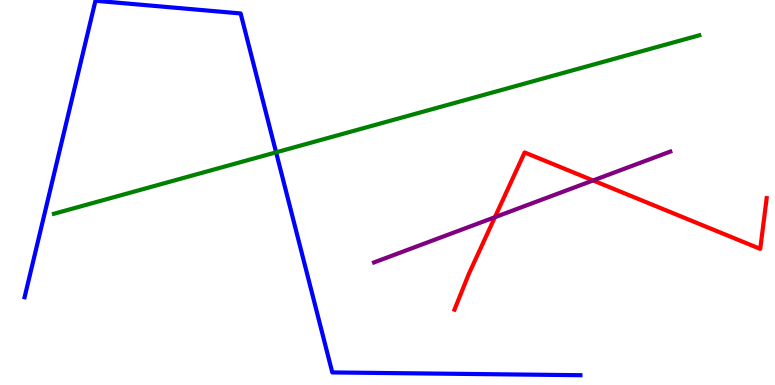[{'lines': ['blue', 'red'], 'intersections': []}, {'lines': ['green', 'red'], 'intersections': []}, {'lines': ['purple', 'red'], 'intersections': [{'x': 6.39, 'y': 4.36}, {'x': 7.65, 'y': 5.31}]}, {'lines': ['blue', 'green'], 'intersections': [{'x': 3.56, 'y': 6.04}]}, {'lines': ['blue', 'purple'], 'intersections': []}, {'lines': ['green', 'purple'], 'intersections': []}]